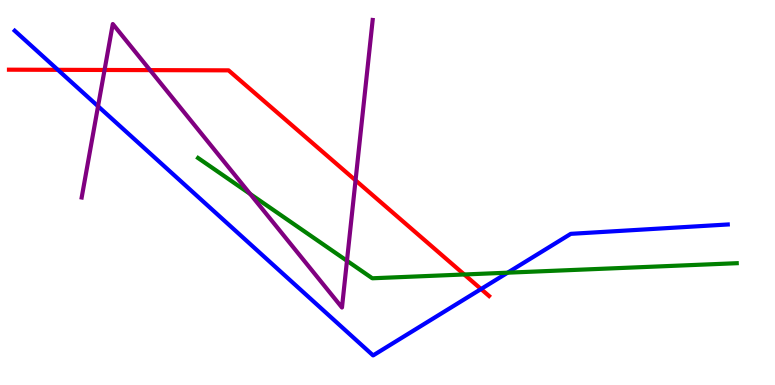[{'lines': ['blue', 'red'], 'intersections': [{'x': 0.747, 'y': 8.19}, {'x': 6.21, 'y': 2.49}]}, {'lines': ['green', 'red'], 'intersections': [{'x': 5.99, 'y': 2.87}]}, {'lines': ['purple', 'red'], 'intersections': [{'x': 1.35, 'y': 8.18}, {'x': 1.94, 'y': 8.18}, {'x': 4.59, 'y': 5.32}]}, {'lines': ['blue', 'green'], 'intersections': [{'x': 6.55, 'y': 2.92}]}, {'lines': ['blue', 'purple'], 'intersections': [{'x': 1.27, 'y': 7.24}]}, {'lines': ['green', 'purple'], 'intersections': [{'x': 3.23, 'y': 4.96}, {'x': 4.48, 'y': 3.23}]}]